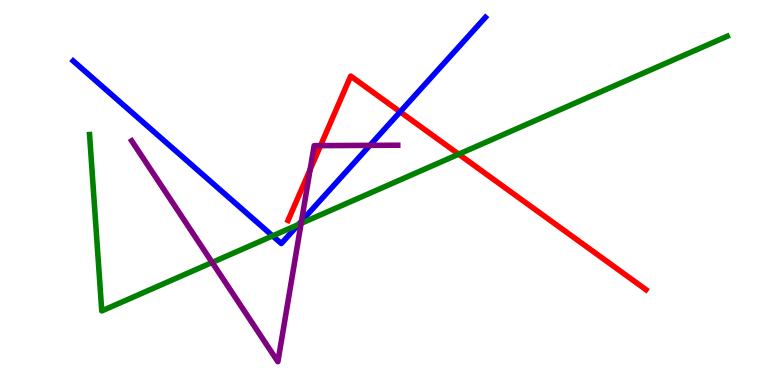[{'lines': ['blue', 'red'], 'intersections': [{'x': 5.16, 'y': 7.09}]}, {'lines': ['green', 'red'], 'intersections': [{'x': 5.92, 'y': 6.0}]}, {'lines': ['purple', 'red'], 'intersections': [{'x': 4.0, 'y': 5.6}, {'x': 4.14, 'y': 6.22}]}, {'lines': ['blue', 'green'], 'intersections': [{'x': 3.52, 'y': 3.87}, {'x': 3.85, 'y': 4.17}]}, {'lines': ['blue', 'purple'], 'intersections': [{'x': 3.89, 'y': 4.25}, {'x': 4.77, 'y': 6.22}]}, {'lines': ['green', 'purple'], 'intersections': [{'x': 2.74, 'y': 3.18}, {'x': 3.89, 'y': 4.2}]}]